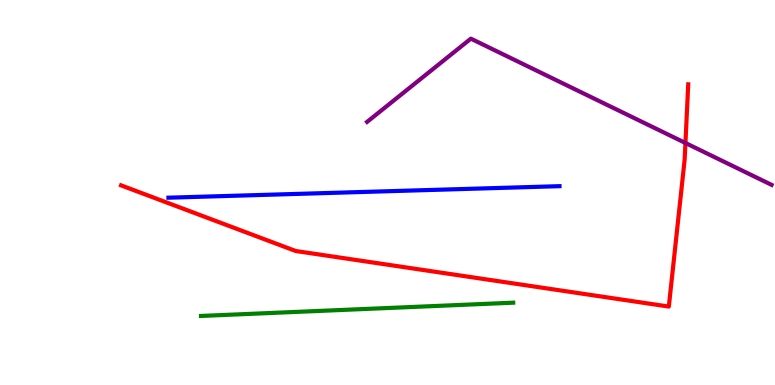[{'lines': ['blue', 'red'], 'intersections': []}, {'lines': ['green', 'red'], 'intersections': []}, {'lines': ['purple', 'red'], 'intersections': [{'x': 8.84, 'y': 6.29}]}, {'lines': ['blue', 'green'], 'intersections': []}, {'lines': ['blue', 'purple'], 'intersections': []}, {'lines': ['green', 'purple'], 'intersections': []}]